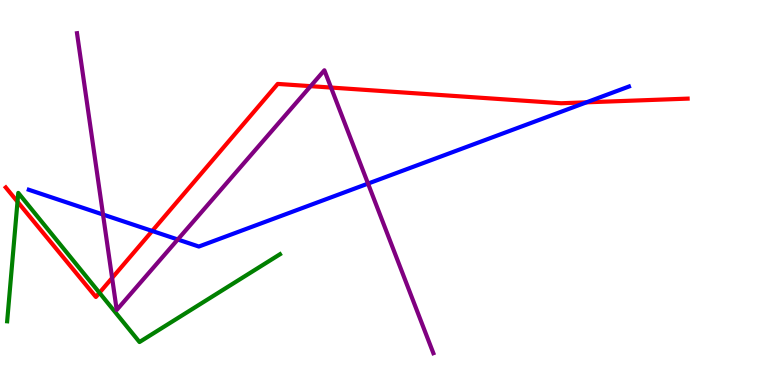[{'lines': ['blue', 'red'], 'intersections': [{'x': 1.96, 'y': 4.0}, {'x': 7.57, 'y': 7.34}]}, {'lines': ['green', 'red'], 'intersections': [{'x': 0.226, 'y': 4.76}, {'x': 1.28, 'y': 2.4}]}, {'lines': ['purple', 'red'], 'intersections': [{'x': 1.45, 'y': 2.78}, {'x': 4.01, 'y': 7.76}, {'x': 4.27, 'y': 7.73}]}, {'lines': ['blue', 'green'], 'intersections': []}, {'lines': ['blue', 'purple'], 'intersections': [{'x': 1.33, 'y': 4.43}, {'x': 2.29, 'y': 3.78}, {'x': 4.75, 'y': 5.23}]}, {'lines': ['green', 'purple'], 'intersections': []}]